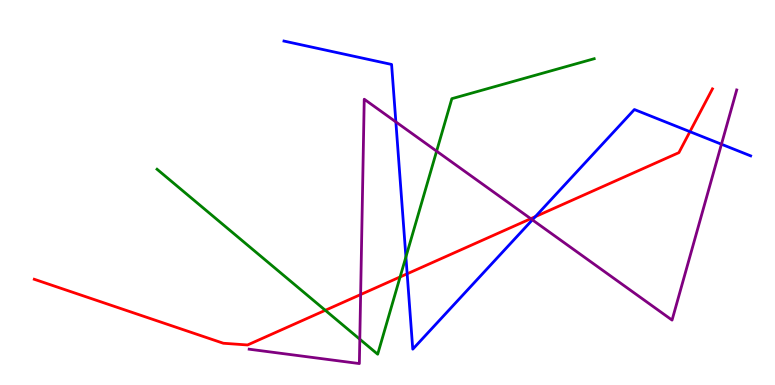[{'lines': ['blue', 'red'], 'intersections': [{'x': 5.25, 'y': 2.89}, {'x': 6.91, 'y': 4.37}, {'x': 8.9, 'y': 6.58}]}, {'lines': ['green', 'red'], 'intersections': [{'x': 4.2, 'y': 1.94}, {'x': 5.16, 'y': 2.81}]}, {'lines': ['purple', 'red'], 'intersections': [{'x': 4.65, 'y': 2.35}, {'x': 6.85, 'y': 4.32}]}, {'lines': ['blue', 'green'], 'intersections': [{'x': 5.24, 'y': 3.33}]}, {'lines': ['blue', 'purple'], 'intersections': [{'x': 5.11, 'y': 6.83}, {'x': 6.87, 'y': 4.29}, {'x': 9.31, 'y': 6.25}]}, {'lines': ['green', 'purple'], 'intersections': [{'x': 4.64, 'y': 1.19}, {'x': 5.63, 'y': 6.07}]}]